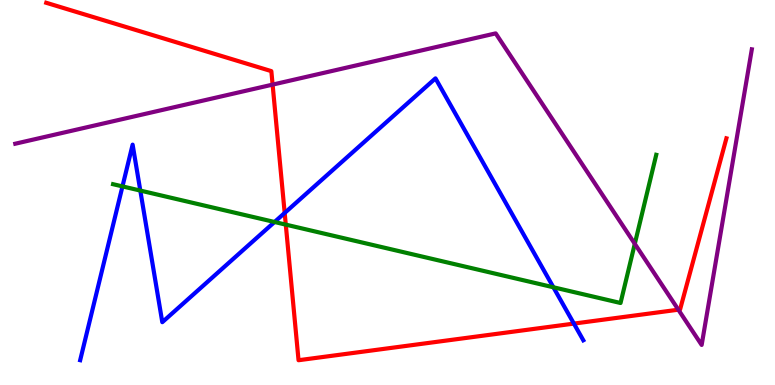[{'lines': ['blue', 'red'], 'intersections': [{'x': 3.67, 'y': 4.47}, {'x': 7.41, 'y': 1.59}]}, {'lines': ['green', 'red'], 'intersections': [{'x': 3.69, 'y': 4.17}]}, {'lines': ['purple', 'red'], 'intersections': [{'x': 3.52, 'y': 7.8}, {'x': 8.75, 'y': 1.96}]}, {'lines': ['blue', 'green'], 'intersections': [{'x': 1.58, 'y': 5.16}, {'x': 1.81, 'y': 5.05}, {'x': 3.54, 'y': 4.23}, {'x': 7.14, 'y': 2.54}]}, {'lines': ['blue', 'purple'], 'intersections': []}, {'lines': ['green', 'purple'], 'intersections': [{'x': 8.19, 'y': 3.67}]}]